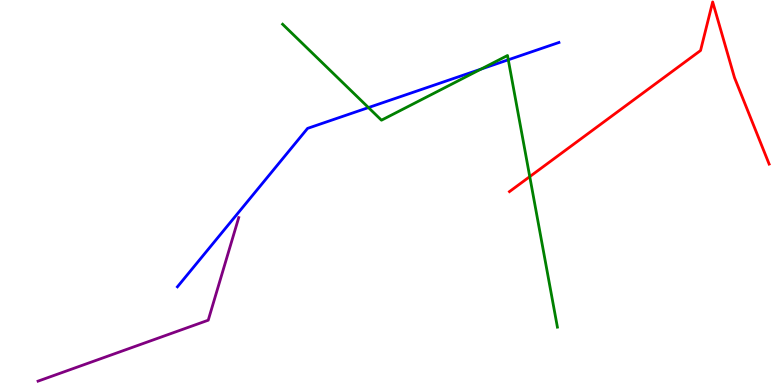[{'lines': ['blue', 'red'], 'intersections': []}, {'lines': ['green', 'red'], 'intersections': [{'x': 6.84, 'y': 5.41}]}, {'lines': ['purple', 'red'], 'intersections': []}, {'lines': ['blue', 'green'], 'intersections': [{'x': 4.75, 'y': 7.21}, {'x': 6.21, 'y': 8.2}, {'x': 6.56, 'y': 8.45}]}, {'lines': ['blue', 'purple'], 'intersections': []}, {'lines': ['green', 'purple'], 'intersections': []}]